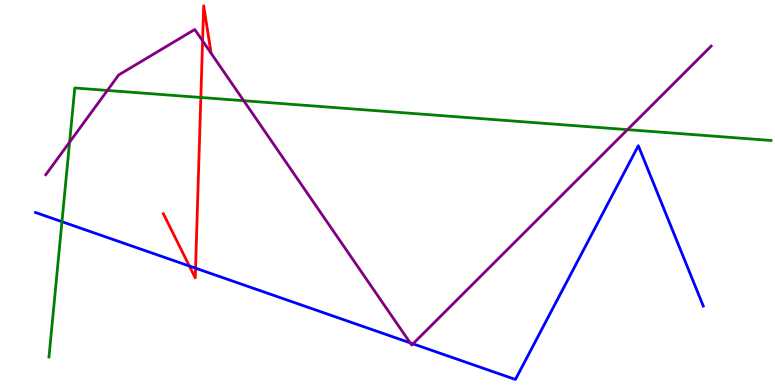[{'lines': ['blue', 'red'], 'intersections': [{'x': 2.44, 'y': 3.09}, {'x': 2.52, 'y': 3.03}]}, {'lines': ['green', 'red'], 'intersections': [{'x': 2.59, 'y': 7.47}]}, {'lines': ['purple', 'red'], 'intersections': [{'x': 2.61, 'y': 8.94}]}, {'lines': ['blue', 'green'], 'intersections': [{'x': 0.8, 'y': 4.24}]}, {'lines': ['blue', 'purple'], 'intersections': [{'x': 5.29, 'y': 1.09}, {'x': 5.33, 'y': 1.07}]}, {'lines': ['green', 'purple'], 'intersections': [{'x': 0.898, 'y': 6.31}, {'x': 1.39, 'y': 7.65}, {'x': 3.14, 'y': 7.38}, {'x': 8.1, 'y': 6.63}]}]